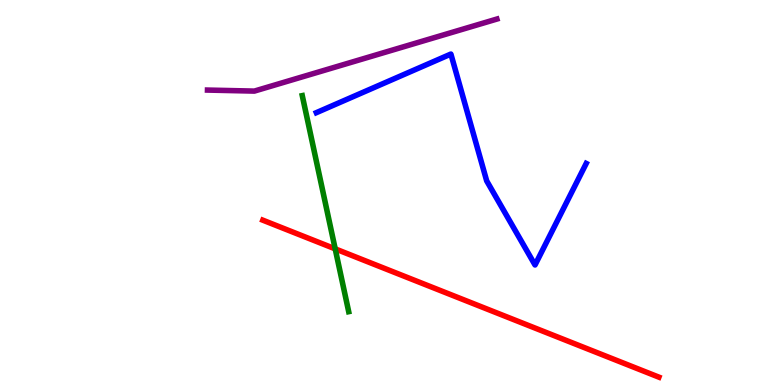[{'lines': ['blue', 'red'], 'intersections': []}, {'lines': ['green', 'red'], 'intersections': [{'x': 4.33, 'y': 3.54}]}, {'lines': ['purple', 'red'], 'intersections': []}, {'lines': ['blue', 'green'], 'intersections': []}, {'lines': ['blue', 'purple'], 'intersections': []}, {'lines': ['green', 'purple'], 'intersections': []}]